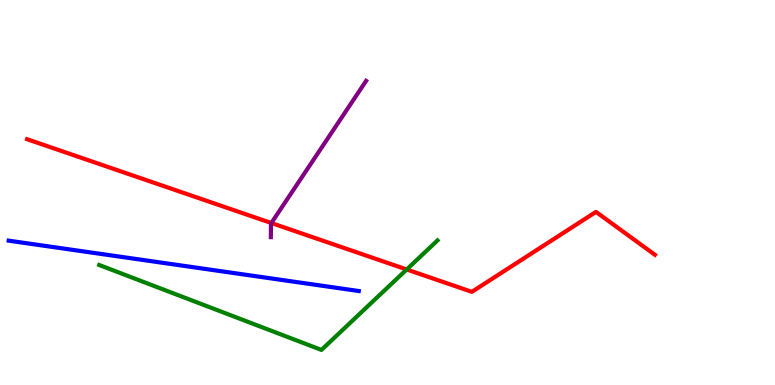[{'lines': ['blue', 'red'], 'intersections': []}, {'lines': ['green', 'red'], 'intersections': [{'x': 5.25, 'y': 3.0}]}, {'lines': ['purple', 'red'], 'intersections': [{'x': 3.5, 'y': 4.21}]}, {'lines': ['blue', 'green'], 'intersections': []}, {'lines': ['blue', 'purple'], 'intersections': []}, {'lines': ['green', 'purple'], 'intersections': []}]